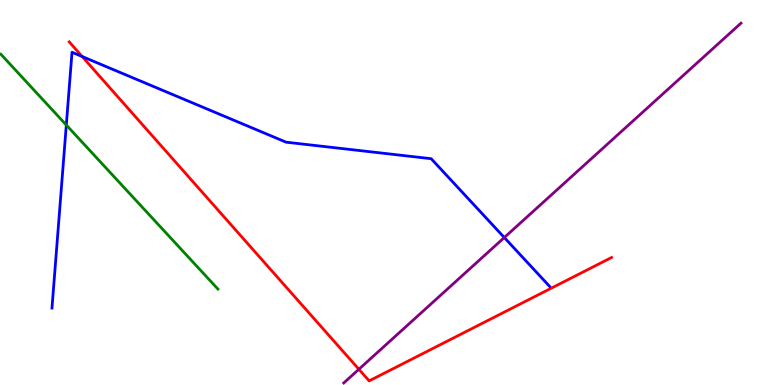[{'lines': ['blue', 'red'], 'intersections': [{'x': 1.06, 'y': 8.53}]}, {'lines': ['green', 'red'], 'intersections': []}, {'lines': ['purple', 'red'], 'intersections': [{'x': 4.63, 'y': 0.408}]}, {'lines': ['blue', 'green'], 'intersections': [{'x': 0.856, 'y': 6.75}]}, {'lines': ['blue', 'purple'], 'intersections': [{'x': 6.51, 'y': 3.83}]}, {'lines': ['green', 'purple'], 'intersections': []}]